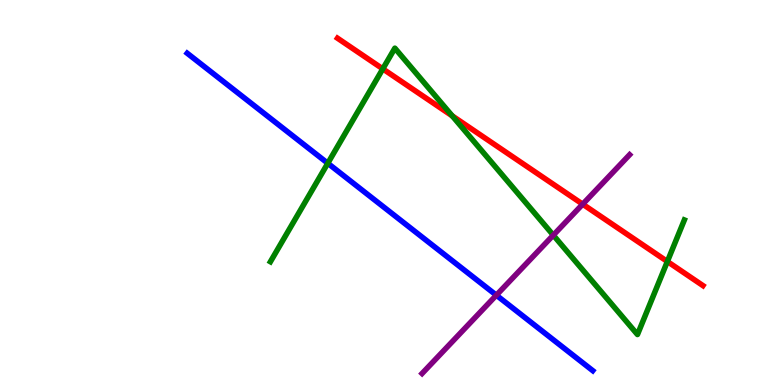[{'lines': ['blue', 'red'], 'intersections': []}, {'lines': ['green', 'red'], 'intersections': [{'x': 4.94, 'y': 8.21}, {'x': 5.84, 'y': 6.99}, {'x': 8.61, 'y': 3.21}]}, {'lines': ['purple', 'red'], 'intersections': [{'x': 7.52, 'y': 4.7}]}, {'lines': ['blue', 'green'], 'intersections': [{'x': 4.23, 'y': 5.76}]}, {'lines': ['blue', 'purple'], 'intersections': [{'x': 6.4, 'y': 2.33}]}, {'lines': ['green', 'purple'], 'intersections': [{'x': 7.14, 'y': 3.89}]}]